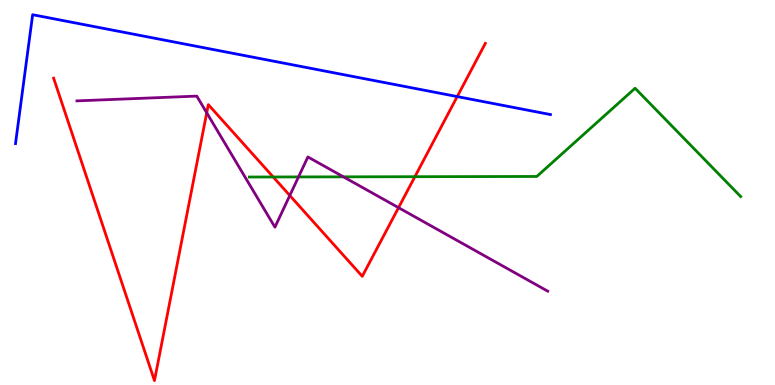[{'lines': ['blue', 'red'], 'intersections': [{'x': 5.9, 'y': 7.49}]}, {'lines': ['green', 'red'], 'intersections': [{'x': 3.53, 'y': 5.4}, {'x': 5.35, 'y': 5.41}]}, {'lines': ['purple', 'red'], 'intersections': [{'x': 2.67, 'y': 7.07}, {'x': 3.74, 'y': 4.92}, {'x': 5.14, 'y': 4.61}]}, {'lines': ['blue', 'green'], 'intersections': []}, {'lines': ['blue', 'purple'], 'intersections': []}, {'lines': ['green', 'purple'], 'intersections': [{'x': 3.85, 'y': 5.4}, {'x': 4.43, 'y': 5.41}]}]